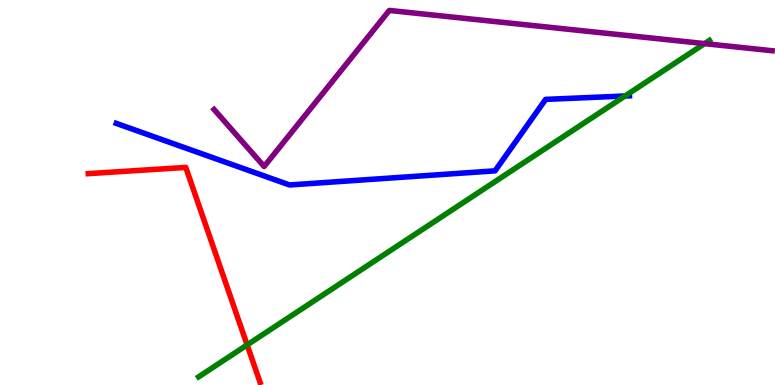[{'lines': ['blue', 'red'], 'intersections': []}, {'lines': ['green', 'red'], 'intersections': [{'x': 3.19, 'y': 1.04}]}, {'lines': ['purple', 'red'], 'intersections': []}, {'lines': ['blue', 'green'], 'intersections': [{'x': 8.06, 'y': 7.51}]}, {'lines': ['blue', 'purple'], 'intersections': []}, {'lines': ['green', 'purple'], 'intersections': [{'x': 9.09, 'y': 8.87}]}]